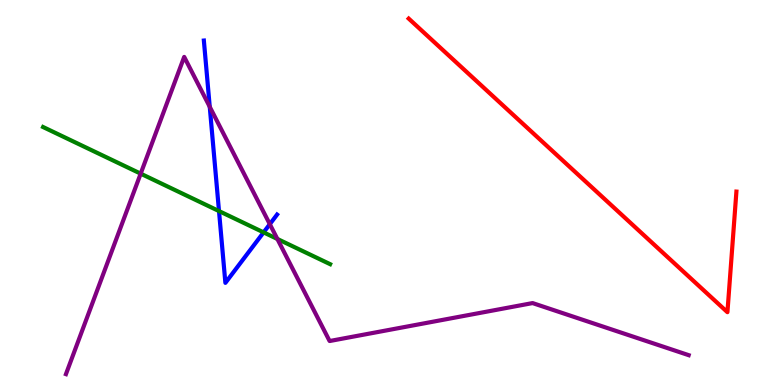[{'lines': ['blue', 'red'], 'intersections': []}, {'lines': ['green', 'red'], 'intersections': []}, {'lines': ['purple', 'red'], 'intersections': []}, {'lines': ['blue', 'green'], 'intersections': [{'x': 2.83, 'y': 4.52}, {'x': 3.4, 'y': 3.96}]}, {'lines': ['blue', 'purple'], 'intersections': [{'x': 2.71, 'y': 7.23}, {'x': 3.48, 'y': 4.18}]}, {'lines': ['green', 'purple'], 'intersections': [{'x': 1.82, 'y': 5.49}, {'x': 3.58, 'y': 3.79}]}]